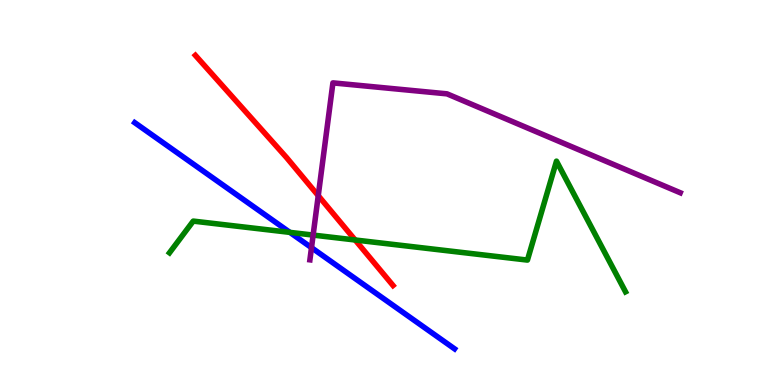[{'lines': ['blue', 'red'], 'intersections': []}, {'lines': ['green', 'red'], 'intersections': [{'x': 4.58, 'y': 3.77}]}, {'lines': ['purple', 'red'], 'intersections': [{'x': 4.11, 'y': 4.92}]}, {'lines': ['blue', 'green'], 'intersections': [{'x': 3.74, 'y': 3.96}]}, {'lines': ['blue', 'purple'], 'intersections': [{'x': 4.02, 'y': 3.57}]}, {'lines': ['green', 'purple'], 'intersections': [{'x': 4.04, 'y': 3.89}]}]